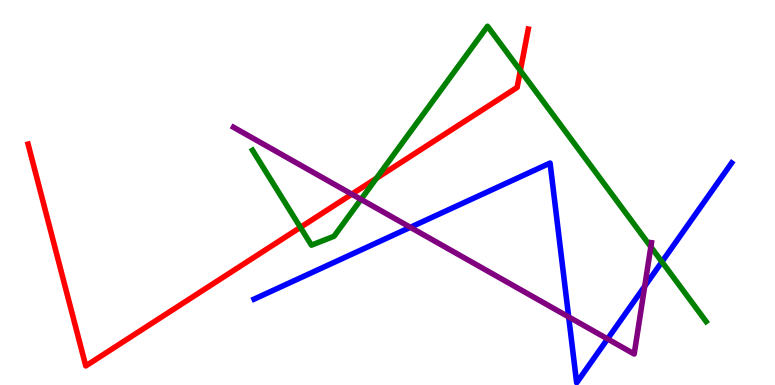[{'lines': ['blue', 'red'], 'intersections': []}, {'lines': ['green', 'red'], 'intersections': [{'x': 3.88, 'y': 4.09}, {'x': 4.86, 'y': 5.37}, {'x': 6.71, 'y': 8.17}]}, {'lines': ['purple', 'red'], 'intersections': [{'x': 4.54, 'y': 4.96}]}, {'lines': ['blue', 'green'], 'intersections': [{'x': 8.54, 'y': 3.2}]}, {'lines': ['blue', 'purple'], 'intersections': [{'x': 5.29, 'y': 4.1}, {'x': 7.34, 'y': 1.77}, {'x': 7.84, 'y': 1.2}, {'x': 8.32, 'y': 2.57}]}, {'lines': ['green', 'purple'], 'intersections': [{'x': 4.66, 'y': 4.82}, {'x': 8.4, 'y': 3.59}]}]